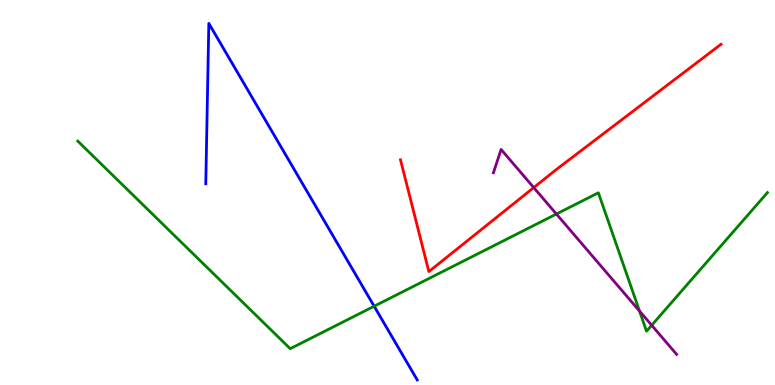[{'lines': ['blue', 'red'], 'intersections': []}, {'lines': ['green', 'red'], 'intersections': []}, {'lines': ['purple', 'red'], 'intersections': [{'x': 6.89, 'y': 5.13}]}, {'lines': ['blue', 'green'], 'intersections': [{'x': 4.83, 'y': 2.05}]}, {'lines': ['blue', 'purple'], 'intersections': []}, {'lines': ['green', 'purple'], 'intersections': [{'x': 7.18, 'y': 4.44}, {'x': 8.25, 'y': 1.92}, {'x': 8.41, 'y': 1.55}]}]